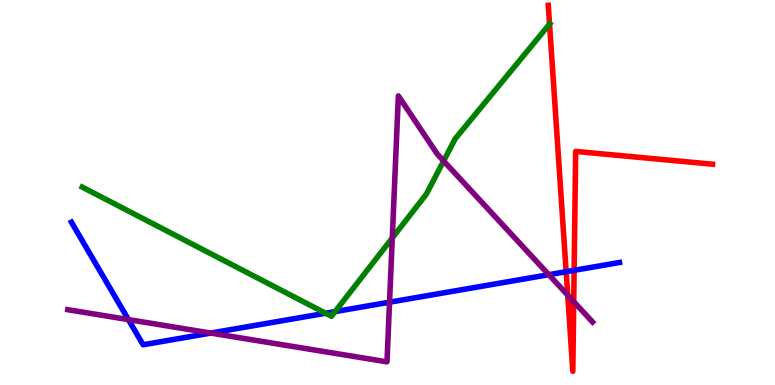[{'lines': ['blue', 'red'], 'intersections': [{'x': 7.31, 'y': 2.94}, {'x': 7.41, 'y': 2.98}]}, {'lines': ['green', 'red'], 'intersections': [{'x': 7.09, 'y': 9.37}]}, {'lines': ['purple', 'red'], 'intersections': [{'x': 7.33, 'y': 2.33}, {'x': 7.4, 'y': 2.17}]}, {'lines': ['blue', 'green'], 'intersections': [{'x': 4.2, 'y': 1.86}, {'x': 4.32, 'y': 1.91}]}, {'lines': ['blue', 'purple'], 'intersections': [{'x': 1.66, 'y': 1.7}, {'x': 2.72, 'y': 1.35}, {'x': 5.03, 'y': 2.15}, {'x': 7.08, 'y': 2.87}]}, {'lines': ['green', 'purple'], 'intersections': [{'x': 5.06, 'y': 3.82}, {'x': 5.72, 'y': 5.82}]}]